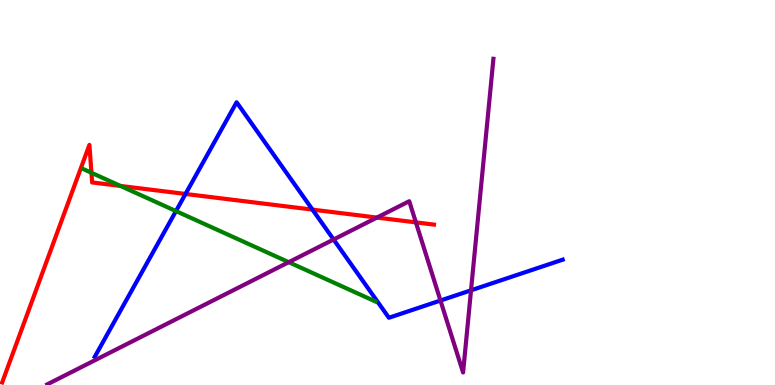[{'lines': ['blue', 'red'], 'intersections': [{'x': 2.39, 'y': 4.96}, {'x': 4.03, 'y': 4.56}]}, {'lines': ['green', 'red'], 'intersections': [{'x': 1.18, 'y': 5.51}, {'x': 1.55, 'y': 5.17}]}, {'lines': ['purple', 'red'], 'intersections': [{'x': 4.86, 'y': 4.35}, {'x': 5.37, 'y': 4.22}]}, {'lines': ['blue', 'green'], 'intersections': [{'x': 2.27, 'y': 4.52}]}, {'lines': ['blue', 'purple'], 'intersections': [{'x': 4.3, 'y': 3.78}, {'x': 5.68, 'y': 2.19}, {'x': 6.08, 'y': 2.46}]}, {'lines': ['green', 'purple'], 'intersections': [{'x': 3.73, 'y': 3.19}]}]